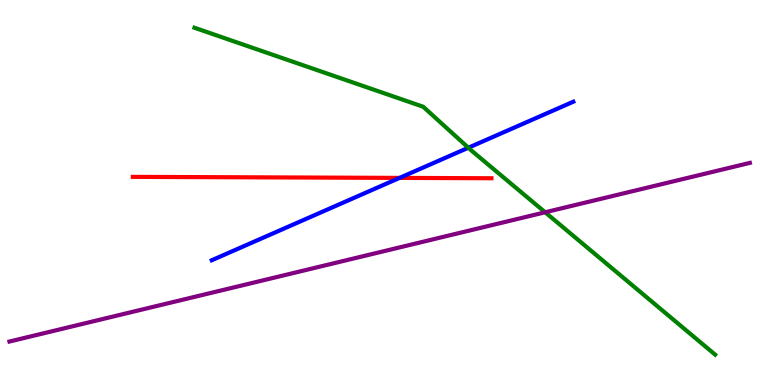[{'lines': ['blue', 'red'], 'intersections': [{'x': 5.16, 'y': 5.38}]}, {'lines': ['green', 'red'], 'intersections': []}, {'lines': ['purple', 'red'], 'intersections': []}, {'lines': ['blue', 'green'], 'intersections': [{'x': 6.04, 'y': 6.16}]}, {'lines': ['blue', 'purple'], 'intersections': []}, {'lines': ['green', 'purple'], 'intersections': [{'x': 7.03, 'y': 4.49}]}]